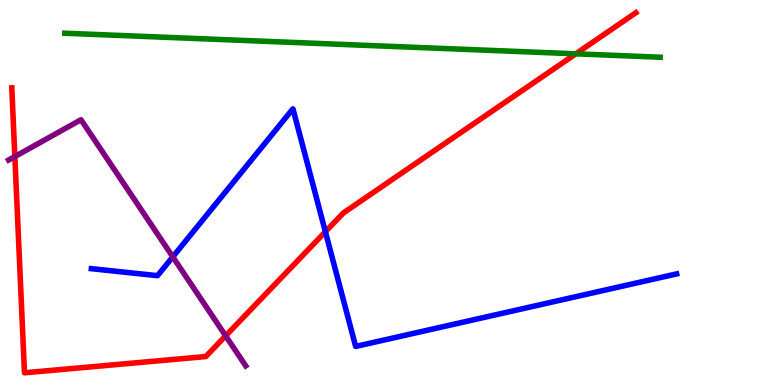[{'lines': ['blue', 'red'], 'intersections': [{'x': 4.2, 'y': 3.98}]}, {'lines': ['green', 'red'], 'intersections': [{'x': 7.43, 'y': 8.6}]}, {'lines': ['purple', 'red'], 'intersections': [{'x': 0.192, 'y': 5.93}, {'x': 2.91, 'y': 1.28}]}, {'lines': ['blue', 'green'], 'intersections': []}, {'lines': ['blue', 'purple'], 'intersections': [{'x': 2.23, 'y': 3.33}]}, {'lines': ['green', 'purple'], 'intersections': []}]